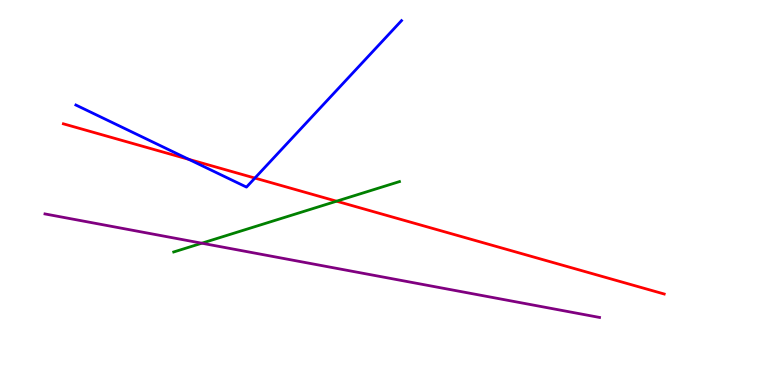[{'lines': ['blue', 'red'], 'intersections': [{'x': 2.44, 'y': 5.86}, {'x': 3.29, 'y': 5.37}]}, {'lines': ['green', 'red'], 'intersections': [{'x': 4.34, 'y': 4.77}]}, {'lines': ['purple', 'red'], 'intersections': []}, {'lines': ['blue', 'green'], 'intersections': []}, {'lines': ['blue', 'purple'], 'intersections': []}, {'lines': ['green', 'purple'], 'intersections': [{'x': 2.6, 'y': 3.68}]}]